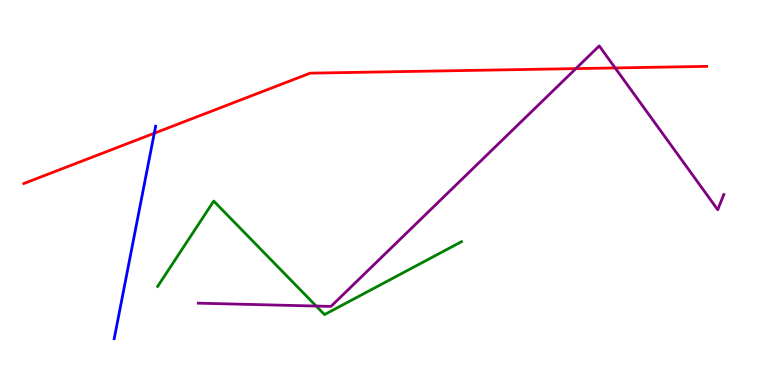[{'lines': ['blue', 'red'], 'intersections': [{'x': 1.99, 'y': 6.54}]}, {'lines': ['green', 'red'], 'intersections': []}, {'lines': ['purple', 'red'], 'intersections': [{'x': 7.43, 'y': 8.22}, {'x': 7.94, 'y': 8.24}]}, {'lines': ['blue', 'green'], 'intersections': []}, {'lines': ['blue', 'purple'], 'intersections': []}, {'lines': ['green', 'purple'], 'intersections': [{'x': 4.08, 'y': 2.05}]}]